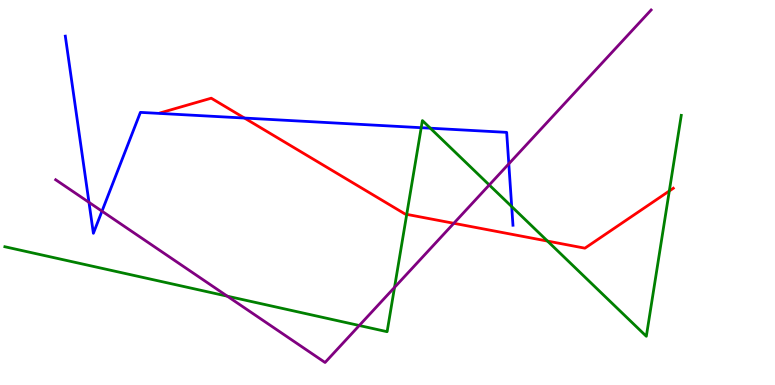[{'lines': ['blue', 'red'], 'intersections': [{'x': 3.15, 'y': 6.93}]}, {'lines': ['green', 'red'], 'intersections': [{'x': 5.25, 'y': 4.43}, {'x': 7.06, 'y': 3.74}, {'x': 8.64, 'y': 5.04}]}, {'lines': ['purple', 'red'], 'intersections': [{'x': 5.86, 'y': 4.2}]}, {'lines': ['blue', 'green'], 'intersections': [{'x': 5.43, 'y': 6.68}, {'x': 5.55, 'y': 6.67}, {'x': 6.6, 'y': 4.63}]}, {'lines': ['blue', 'purple'], 'intersections': [{'x': 1.15, 'y': 4.74}, {'x': 1.32, 'y': 4.51}, {'x': 6.57, 'y': 5.74}]}, {'lines': ['green', 'purple'], 'intersections': [{'x': 2.93, 'y': 2.31}, {'x': 4.64, 'y': 1.55}, {'x': 5.09, 'y': 2.54}, {'x': 6.31, 'y': 5.2}]}]